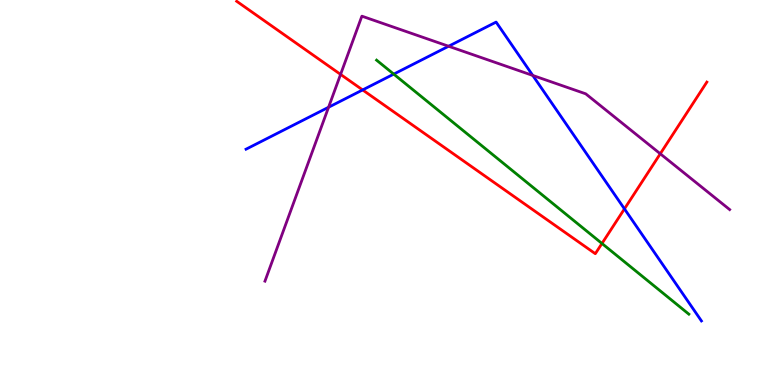[{'lines': ['blue', 'red'], 'intersections': [{'x': 4.68, 'y': 7.66}, {'x': 8.06, 'y': 4.57}]}, {'lines': ['green', 'red'], 'intersections': [{'x': 7.77, 'y': 3.68}]}, {'lines': ['purple', 'red'], 'intersections': [{'x': 4.39, 'y': 8.07}, {'x': 8.52, 'y': 6.01}]}, {'lines': ['blue', 'green'], 'intersections': [{'x': 5.08, 'y': 8.07}]}, {'lines': ['blue', 'purple'], 'intersections': [{'x': 4.24, 'y': 7.21}, {'x': 5.79, 'y': 8.8}, {'x': 6.87, 'y': 8.04}]}, {'lines': ['green', 'purple'], 'intersections': []}]